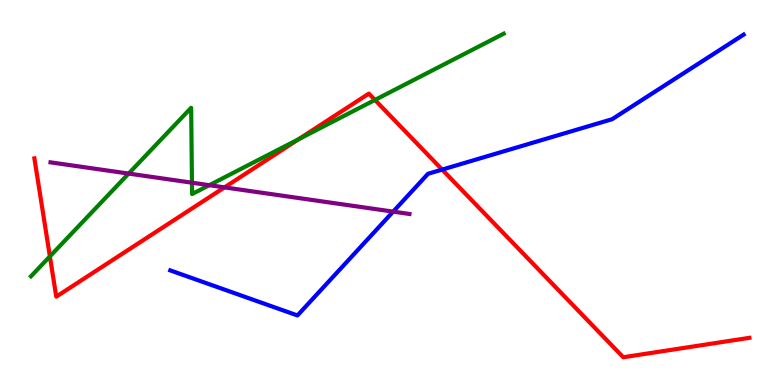[{'lines': ['blue', 'red'], 'intersections': [{'x': 5.71, 'y': 5.59}]}, {'lines': ['green', 'red'], 'intersections': [{'x': 0.644, 'y': 3.34}, {'x': 3.85, 'y': 6.38}, {'x': 4.84, 'y': 7.4}]}, {'lines': ['purple', 'red'], 'intersections': [{'x': 2.9, 'y': 5.13}]}, {'lines': ['blue', 'green'], 'intersections': []}, {'lines': ['blue', 'purple'], 'intersections': [{'x': 5.07, 'y': 4.5}]}, {'lines': ['green', 'purple'], 'intersections': [{'x': 1.66, 'y': 5.49}, {'x': 2.48, 'y': 5.25}, {'x': 2.7, 'y': 5.19}]}]